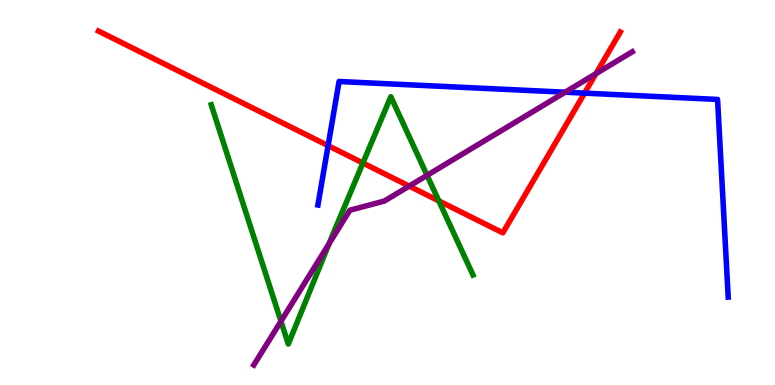[{'lines': ['blue', 'red'], 'intersections': [{'x': 4.23, 'y': 6.22}, {'x': 7.54, 'y': 7.58}]}, {'lines': ['green', 'red'], 'intersections': [{'x': 4.68, 'y': 5.77}, {'x': 5.66, 'y': 4.78}]}, {'lines': ['purple', 'red'], 'intersections': [{'x': 5.28, 'y': 5.17}, {'x': 7.69, 'y': 8.09}]}, {'lines': ['blue', 'green'], 'intersections': []}, {'lines': ['blue', 'purple'], 'intersections': [{'x': 7.29, 'y': 7.6}]}, {'lines': ['green', 'purple'], 'intersections': [{'x': 3.63, 'y': 1.66}, {'x': 4.25, 'y': 3.67}, {'x': 5.51, 'y': 5.45}]}]